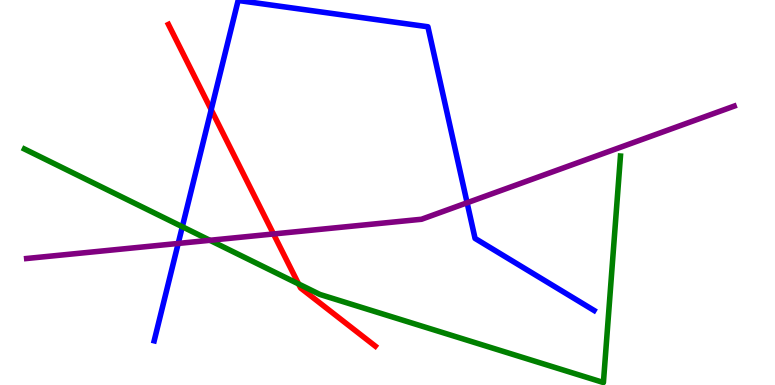[{'lines': ['blue', 'red'], 'intersections': [{'x': 2.73, 'y': 7.15}]}, {'lines': ['green', 'red'], 'intersections': [{'x': 3.85, 'y': 2.62}]}, {'lines': ['purple', 'red'], 'intersections': [{'x': 3.53, 'y': 3.92}]}, {'lines': ['blue', 'green'], 'intersections': [{'x': 2.35, 'y': 4.11}]}, {'lines': ['blue', 'purple'], 'intersections': [{'x': 2.3, 'y': 3.68}, {'x': 6.03, 'y': 4.73}]}, {'lines': ['green', 'purple'], 'intersections': [{'x': 2.71, 'y': 3.76}]}]